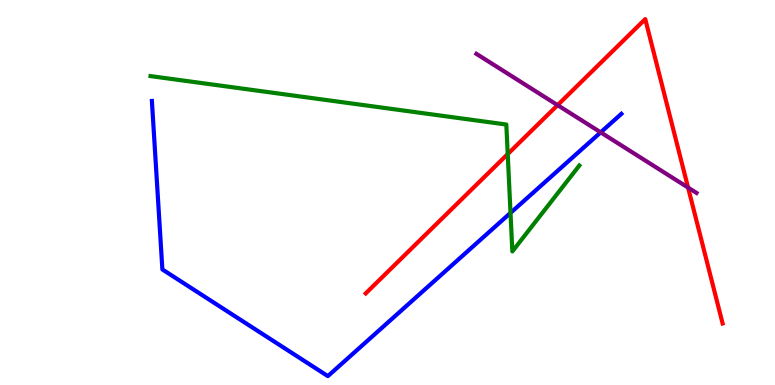[{'lines': ['blue', 'red'], 'intersections': []}, {'lines': ['green', 'red'], 'intersections': [{'x': 6.55, 'y': 6.0}]}, {'lines': ['purple', 'red'], 'intersections': [{'x': 7.19, 'y': 7.27}, {'x': 8.88, 'y': 5.13}]}, {'lines': ['blue', 'green'], 'intersections': [{'x': 6.59, 'y': 4.47}]}, {'lines': ['blue', 'purple'], 'intersections': [{'x': 7.75, 'y': 6.56}]}, {'lines': ['green', 'purple'], 'intersections': []}]